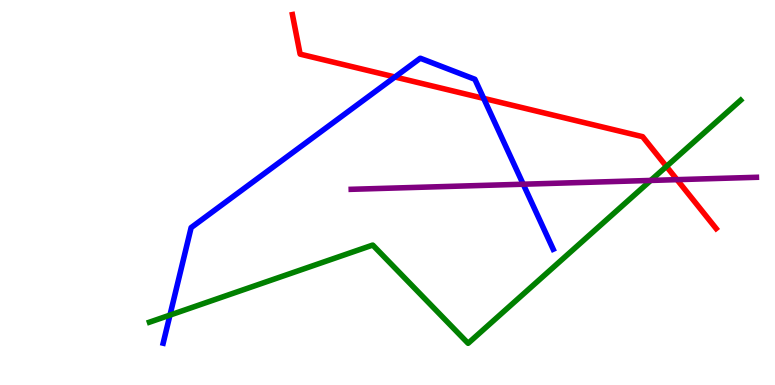[{'lines': ['blue', 'red'], 'intersections': [{'x': 5.1, 'y': 8.0}, {'x': 6.24, 'y': 7.44}]}, {'lines': ['green', 'red'], 'intersections': [{'x': 8.6, 'y': 5.68}]}, {'lines': ['purple', 'red'], 'intersections': [{'x': 8.74, 'y': 5.33}]}, {'lines': ['blue', 'green'], 'intersections': [{'x': 2.19, 'y': 1.82}]}, {'lines': ['blue', 'purple'], 'intersections': [{'x': 6.75, 'y': 5.22}]}, {'lines': ['green', 'purple'], 'intersections': [{'x': 8.4, 'y': 5.31}]}]